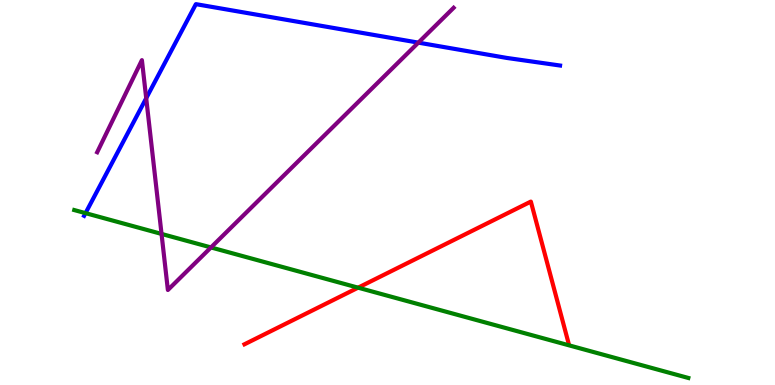[{'lines': ['blue', 'red'], 'intersections': []}, {'lines': ['green', 'red'], 'intersections': [{'x': 4.62, 'y': 2.53}]}, {'lines': ['purple', 'red'], 'intersections': []}, {'lines': ['blue', 'green'], 'intersections': [{'x': 1.1, 'y': 4.46}]}, {'lines': ['blue', 'purple'], 'intersections': [{'x': 1.89, 'y': 7.45}, {'x': 5.4, 'y': 8.89}]}, {'lines': ['green', 'purple'], 'intersections': [{'x': 2.08, 'y': 3.92}, {'x': 2.72, 'y': 3.57}]}]